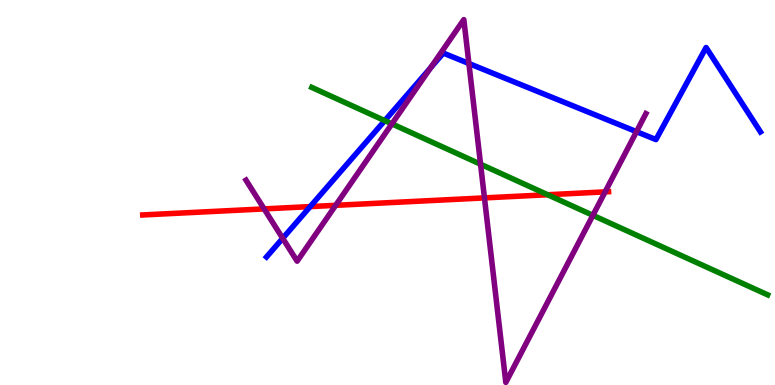[{'lines': ['blue', 'red'], 'intersections': [{'x': 4.0, 'y': 4.63}]}, {'lines': ['green', 'red'], 'intersections': [{'x': 7.07, 'y': 4.94}]}, {'lines': ['purple', 'red'], 'intersections': [{'x': 3.41, 'y': 4.57}, {'x': 4.33, 'y': 4.67}, {'x': 6.25, 'y': 4.86}, {'x': 7.81, 'y': 5.02}]}, {'lines': ['blue', 'green'], 'intersections': [{'x': 4.96, 'y': 6.87}]}, {'lines': ['blue', 'purple'], 'intersections': [{'x': 3.65, 'y': 3.81}, {'x': 5.56, 'y': 8.24}, {'x': 6.05, 'y': 8.35}, {'x': 8.21, 'y': 6.58}]}, {'lines': ['green', 'purple'], 'intersections': [{'x': 5.06, 'y': 6.78}, {'x': 6.2, 'y': 5.73}, {'x': 7.65, 'y': 4.41}]}]